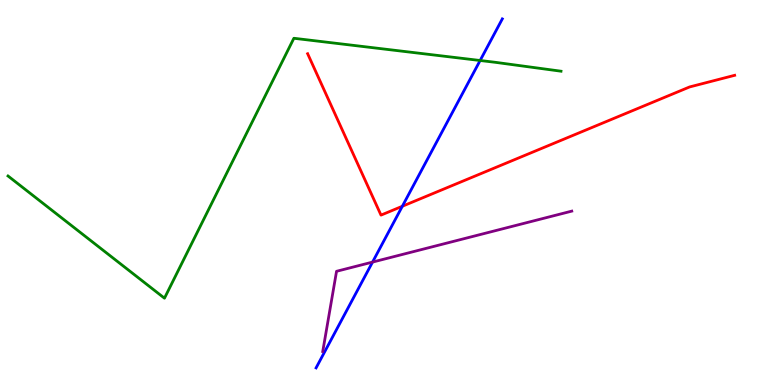[{'lines': ['blue', 'red'], 'intersections': [{'x': 5.19, 'y': 4.64}]}, {'lines': ['green', 'red'], 'intersections': []}, {'lines': ['purple', 'red'], 'intersections': []}, {'lines': ['blue', 'green'], 'intersections': [{'x': 6.2, 'y': 8.43}]}, {'lines': ['blue', 'purple'], 'intersections': [{'x': 4.81, 'y': 3.19}]}, {'lines': ['green', 'purple'], 'intersections': []}]